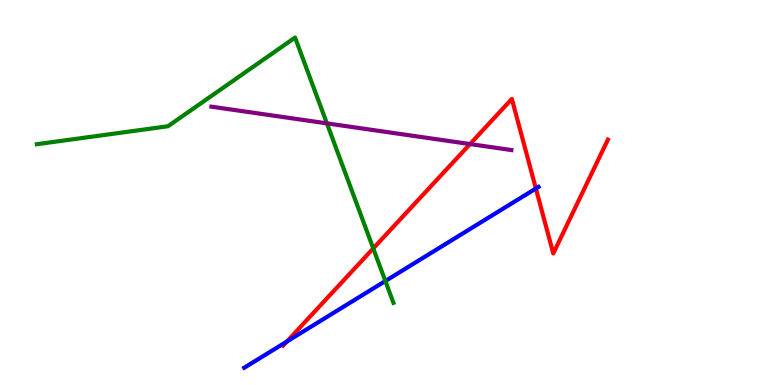[{'lines': ['blue', 'red'], 'intersections': [{'x': 3.7, 'y': 1.13}, {'x': 6.91, 'y': 5.1}]}, {'lines': ['green', 'red'], 'intersections': [{'x': 4.82, 'y': 3.55}]}, {'lines': ['purple', 'red'], 'intersections': [{'x': 6.06, 'y': 6.26}]}, {'lines': ['blue', 'green'], 'intersections': [{'x': 4.97, 'y': 2.7}]}, {'lines': ['blue', 'purple'], 'intersections': []}, {'lines': ['green', 'purple'], 'intersections': [{'x': 4.22, 'y': 6.8}]}]